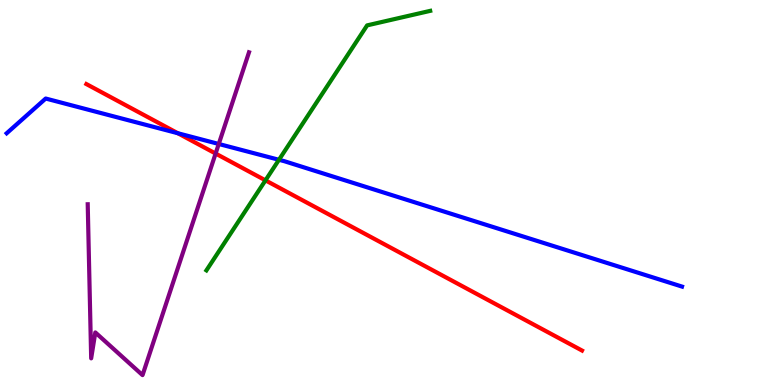[{'lines': ['blue', 'red'], 'intersections': [{'x': 2.29, 'y': 6.54}]}, {'lines': ['green', 'red'], 'intersections': [{'x': 3.43, 'y': 5.32}]}, {'lines': ['purple', 'red'], 'intersections': [{'x': 2.78, 'y': 6.01}]}, {'lines': ['blue', 'green'], 'intersections': [{'x': 3.6, 'y': 5.85}]}, {'lines': ['blue', 'purple'], 'intersections': [{'x': 2.82, 'y': 6.26}]}, {'lines': ['green', 'purple'], 'intersections': []}]